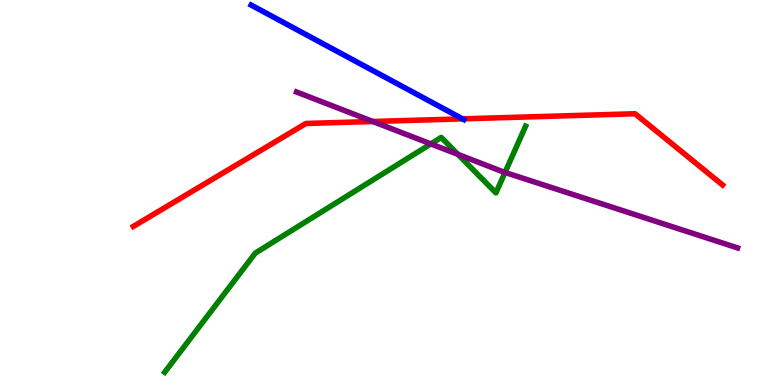[{'lines': ['blue', 'red'], 'intersections': [{'x': 5.97, 'y': 6.91}]}, {'lines': ['green', 'red'], 'intersections': []}, {'lines': ['purple', 'red'], 'intersections': [{'x': 4.81, 'y': 6.84}]}, {'lines': ['blue', 'green'], 'intersections': []}, {'lines': ['blue', 'purple'], 'intersections': []}, {'lines': ['green', 'purple'], 'intersections': [{'x': 5.56, 'y': 6.26}, {'x': 5.91, 'y': 5.99}, {'x': 6.52, 'y': 5.52}]}]